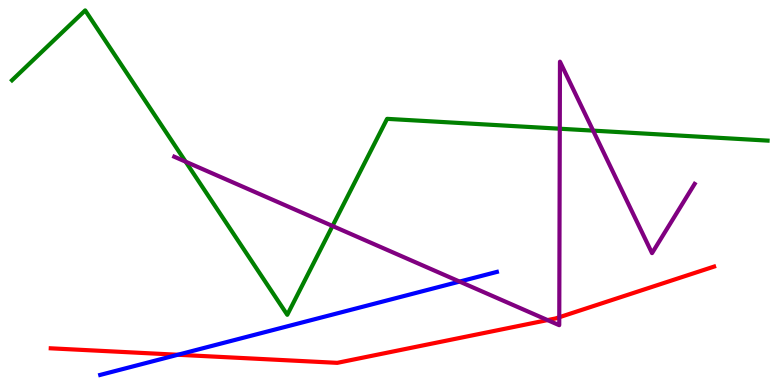[{'lines': ['blue', 'red'], 'intersections': [{'x': 2.29, 'y': 0.785}]}, {'lines': ['green', 'red'], 'intersections': []}, {'lines': ['purple', 'red'], 'intersections': [{'x': 7.07, 'y': 1.69}, {'x': 7.22, 'y': 1.76}]}, {'lines': ['blue', 'green'], 'intersections': []}, {'lines': ['blue', 'purple'], 'intersections': [{'x': 5.93, 'y': 2.69}]}, {'lines': ['green', 'purple'], 'intersections': [{'x': 2.4, 'y': 5.8}, {'x': 4.29, 'y': 4.13}, {'x': 7.22, 'y': 6.66}, {'x': 7.65, 'y': 6.61}]}]